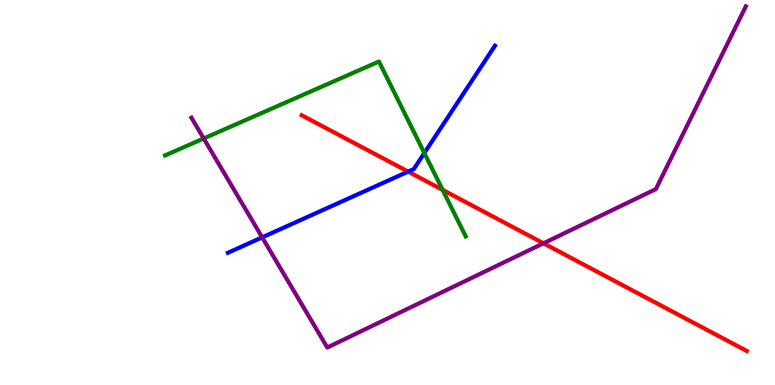[{'lines': ['blue', 'red'], 'intersections': [{'x': 5.27, 'y': 5.54}]}, {'lines': ['green', 'red'], 'intersections': [{'x': 5.71, 'y': 5.07}]}, {'lines': ['purple', 'red'], 'intersections': [{'x': 7.01, 'y': 3.68}]}, {'lines': ['blue', 'green'], 'intersections': [{'x': 5.48, 'y': 6.02}]}, {'lines': ['blue', 'purple'], 'intersections': [{'x': 3.38, 'y': 3.83}]}, {'lines': ['green', 'purple'], 'intersections': [{'x': 2.63, 'y': 6.4}]}]